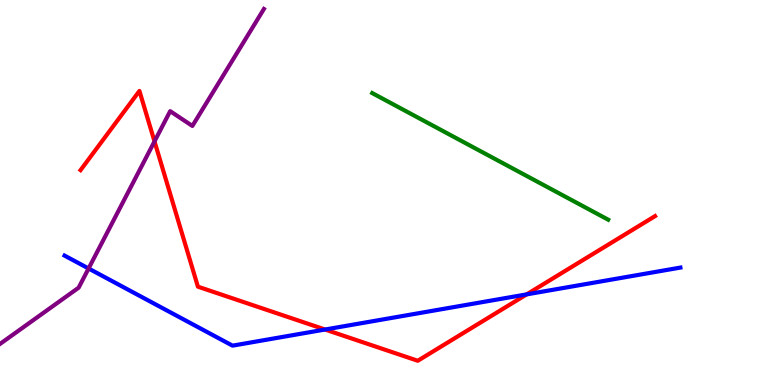[{'lines': ['blue', 'red'], 'intersections': [{'x': 4.19, 'y': 1.44}, {'x': 6.8, 'y': 2.35}]}, {'lines': ['green', 'red'], 'intersections': []}, {'lines': ['purple', 'red'], 'intersections': [{'x': 1.99, 'y': 6.33}]}, {'lines': ['blue', 'green'], 'intersections': []}, {'lines': ['blue', 'purple'], 'intersections': [{'x': 1.14, 'y': 3.03}]}, {'lines': ['green', 'purple'], 'intersections': []}]